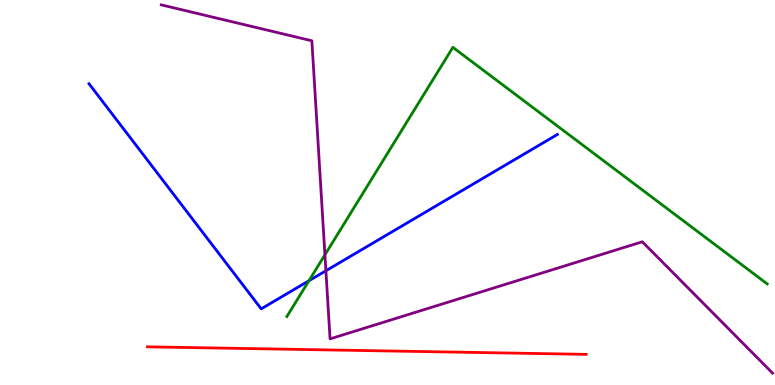[{'lines': ['blue', 'red'], 'intersections': []}, {'lines': ['green', 'red'], 'intersections': []}, {'lines': ['purple', 'red'], 'intersections': []}, {'lines': ['blue', 'green'], 'intersections': [{'x': 3.99, 'y': 2.71}]}, {'lines': ['blue', 'purple'], 'intersections': [{'x': 4.21, 'y': 2.97}]}, {'lines': ['green', 'purple'], 'intersections': [{'x': 4.19, 'y': 3.38}]}]